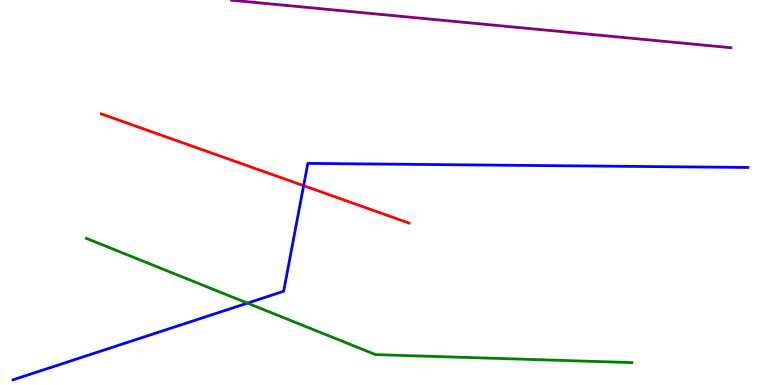[{'lines': ['blue', 'red'], 'intersections': [{'x': 3.92, 'y': 5.18}]}, {'lines': ['green', 'red'], 'intersections': []}, {'lines': ['purple', 'red'], 'intersections': []}, {'lines': ['blue', 'green'], 'intersections': [{'x': 3.19, 'y': 2.13}]}, {'lines': ['blue', 'purple'], 'intersections': []}, {'lines': ['green', 'purple'], 'intersections': []}]